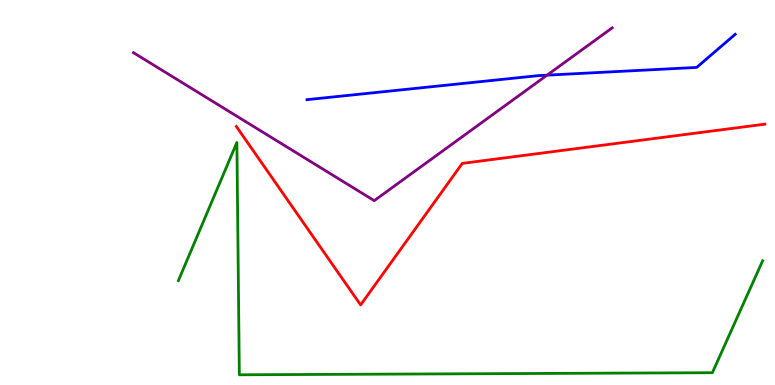[{'lines': ['blue', 'red'], 'intersections': []}, {'lines': ['green', 'red'], 'intersections': []}, {'lines': ['purple', 'red'], 'intersections': []}, {'lines': ['blue', 'green'], 'intersections': []}, {'lines': ['blue', 'purple'], 'intersections': [{'x': 7.06, 'y': 8.05}]}, {'lines': ['green', 'purple'], 'intersections': []}]